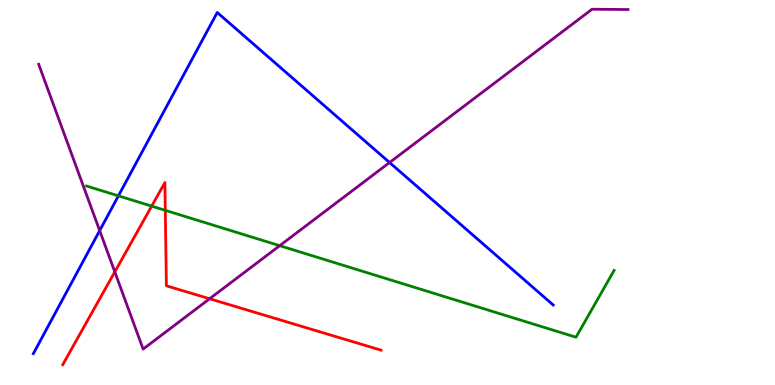[{'lines': ['blue', 'red'], 'intersections': []}, {'lines': ['green', 'red'], 'intersections': [{'x': 1.96, 'y': 4.65}, {'x': 2.13, 'y': 4.54}]}, {'lines': ['purple', 'red'], 'intersections': [{'x': 1.48, 'y': 2.94}, {'x': 2.7, 'y': 2.24}]}, {'lines': ['blue', 'green'], 'intersections': [{'x': 1.53, 'y': 4.91}]}, {'lines': ['blue', 'purple'], 'intersections': [{'x': 1.29, 'y': 4.01}, {'x': 5.03, 'y': 5.78}]}, {'lines': ['green', 'purple'], 'intersections': [{'x': 3.61, 'y': 3.62}]}]